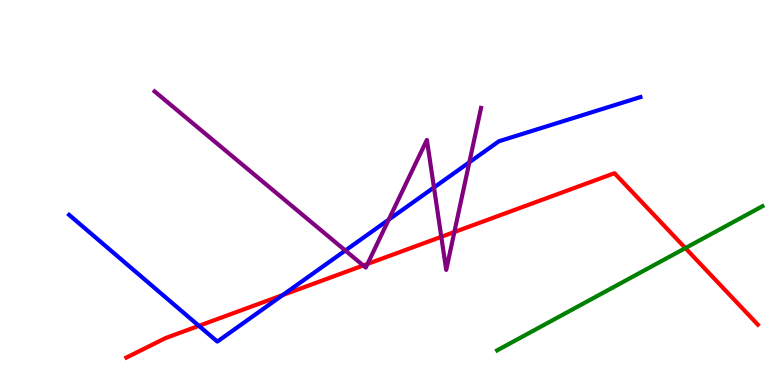[{'lines': ['blue', 'red'], 'intersections': [{'x': 2.57, 'y': 1.54}, {'x': 3.65, 'y': 2.34}]}, {'lines': ['green', 'red'], 'intersections': [{'x': 8.84, 'y': 3.56}]}, {'lines': ['purple', 'red'], 'intersections': [{'x': 4.69, 'y': 3.1}, {'x': 4.74, 'y': 3.14}, {'x': 5.69, 'y': 3.85}, {'x': 5.86, 'y': 3.97}]}, {'lines': ['blue', 'green'], 'intersections': []}, {'lines': ['blue', 'purple'], 'intersections': [{'x': 4.46, 'y': 3.49}, {'x': 5.02, 'y': 4.29}, {'x': 5.6, 'y': 5.13}, {'x': 6.06, 'y': 5.78}]}, {'lines': ['green', 'purple'], 'intersections': []}]